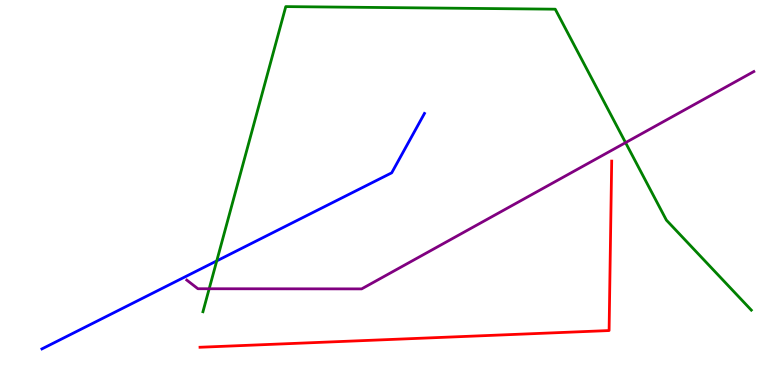[{'lines': ['blue', 'red'], 'intersections': []}, {'lines': ['green', 'red'], 'intersections': []}, {'lines': ['purple', 'red'], 'intersections': []}, {'lines': ['blue', 'green'], 'intersections': [{'x': 2.8, 'y': 3.22}]}, {'lines': ['blue', 'purple'], 'intersections': []}, {'lines': ['green', 'purple'], 'intersections': [{'x': 2.7, 'y': 2.5}, {'x': 8.07, 'y': 6.3}]}]